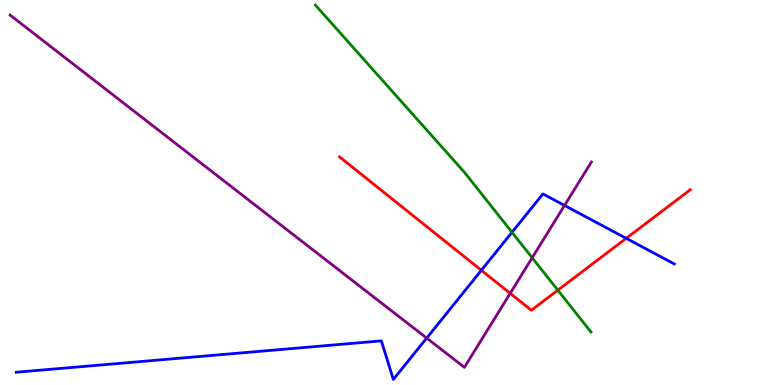[{'lines': ['blue', 'red'], 'intersections': [{'x': 6.21, 'y': 2.98}, {'x': 8.08, 'y': 3.81}]}, {'lines': ['green', 'red'], 'intersections': [{'x': 7.2, 'y': 2.46}]}, {'lines': ['purple', 'red'], 'intersections': [{'x': 6.58, 'y': 2.38}]}, {'lines': ['blue', 'green'], 'intersections': [{'x': 6.61, 'y': 3.97}]}, {'lines': ['blue', 'purple'], 'intersections': [{'x': 5.51, 'y': 1.22}, {'x': 7.28, 'y': 4.66}]}, {'lines': ['green', 'purple'], 'intersections': [{'x': 6.87, 'y': 3.3}]}]